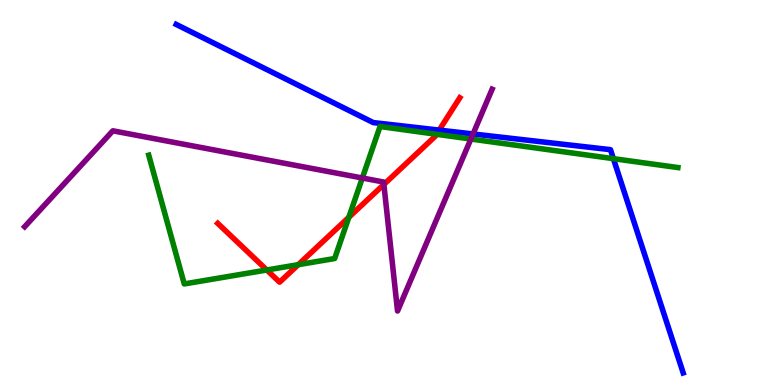[{'lines': ['blue', 'red'], 'intersections': [{'x': 5.67, 'y': 6.62}]}, {'lines': ['green', 'red'], 'intersections': [{'x': 3.44, 'y': 2.99}, {'x': 3.85, 'y': 3.13}, {'x': 4.5, 'y': 4.36}, {'x': 5.63, 'y': 6.51}]}, {'lines': ['purple', 'red'], 'intersections': [{'x': 4.95, 'y': 5.21}]}, {'lines': ['blue', 'green'], 'intersections': [{'x': 7.91, 'y': 5.88}]}, {'lines': ['blue', 'purple'], 'intersections': [{'x': 6.1, 'y': 6.52}]}, {'lines': ['green', 'purple'], 'intersections': [{'x': 4.68, 'y': 5.38}, {'x': 6.08, 'y': 6.39}]}]